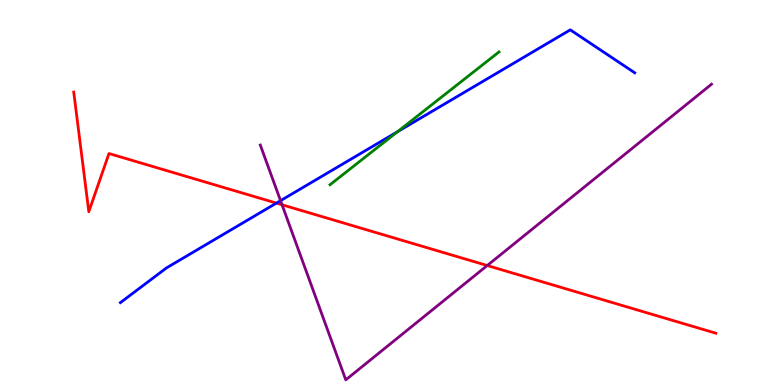[{'lines': ['blue', 'red'], 'intersections': [{'x': 3.57, 'y': 4.72}]}, {'lines': ['green', 'red'], 'intersections': []}, {'lines': ['purple', 'red'], 'intersections': [{'x': 3.64, 'y': 4.68}, {'x': 6.29, 'y': 3.1}]}, {'lines': ['blue', 'green'], 'intersections': [{'x': 5.13, 'y': 6.58}]}, {'lines': ['blue', 'purple'], 'intersections': [{'x': 3.62, 'y': 4.79}]}, {'lines': ['green', 'purple'], 'intersections': []}]